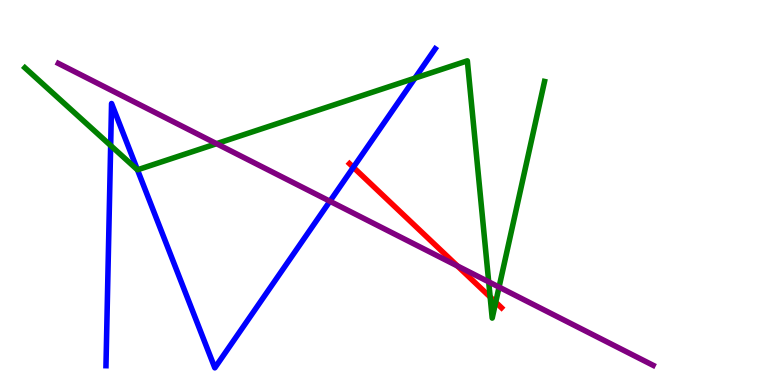[{'lines': ['blue', 'red'], 'intersections': [{'x': 4.56, 'y': 5.65}]}, {'lines': ['green', 'red'], 'intersections': [{'x': 6.32, 'y': 2.29}, {'x': 6.4, 'y': 2.15}]}, {'lines': ['purple', 'red'], 'intersections': [{'x': 5.9, 'y': 3.09}]}, {'lines': ['blue', 'green'], 'intersections': [{'x': 1.43, 'y': 6.22}, {'x': 1.77, 'y': 5.59}, {'x': 5.35, 'y': 7.97}]}, {'lines': ['blue', 'purple'], 'intersections': [{'x': 4.26, 'y': 4.77}]}, {'lines': ['green', 'purple'], 'intersections': [{'x': 2.79, 'y': 6.27}, {'x': 6.31, 'y': 2.68}, {'x': 6.44, 'y': 2.54}]}]